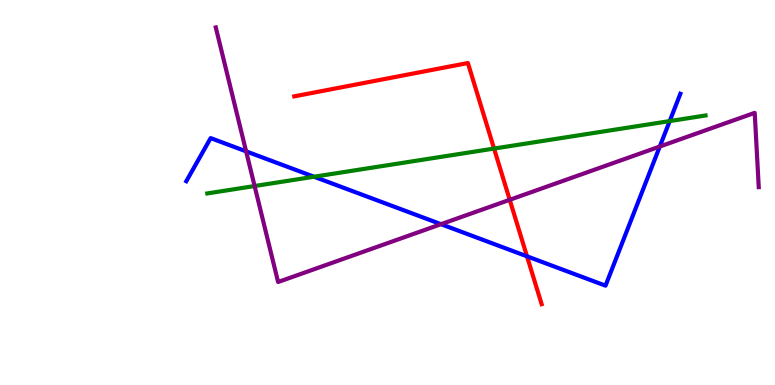[{'lines': ['blue', 'red'], 'intersections': [{'x': 6.8, 'y': 3.34}]}, {'lines': ['green', 'red'], 'intersections': [{'x': 6.37, 'y': 6.14}]}, {'lines': ['purple', 'red'], 'intersections': [{'x': 6.58, 'y': 4.81}]}, {'lines': ['blue', 'green'], 'intersections': [{'x': 4.05, 'y': 5.41}, {'x': 8.64, 'y': 6.85}]}, {'lines': ['blue', 'purple'], 'intersections': [{'x': 3.18, 'y': 6.07}, {'x': 5.69, 'y': 4.18}, {'x': 8.51, 'y': 6.19}]}, {'lines': ['green', 'purple'], 'intersections': [{'x': 3.29, 'y': 5.17}]}]